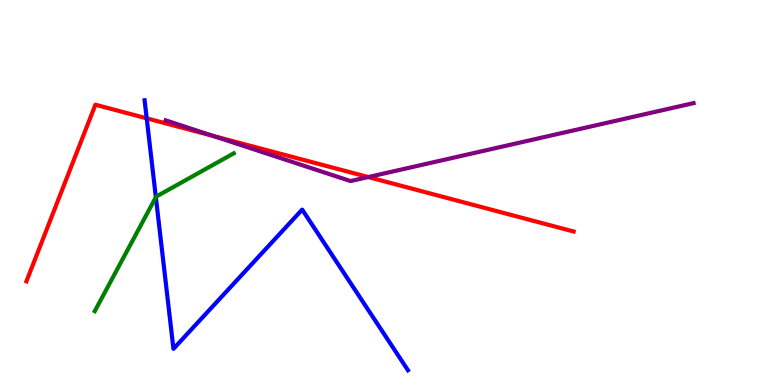[{'lines': ['blue', 'red'], 'intersections': [{'x': 1.89, 'y': 6.93}]}, {'lines': ['green', 'red'], 'intersections': []}, {'lines': ['purple', 'red'], 'intersections': [{'x': 2.75, 'y': 6.47}, {'x': 4.75, 'y': 5.4}]}, {'lines': ['blue', 'green'], 'intersections': [{'x': 2.01, 'y': 4.88}]}, {'lines': ['blue', 'purple'], 'intersections': []}, {'lines': ['green', 'purple'], 'intersections': []}]